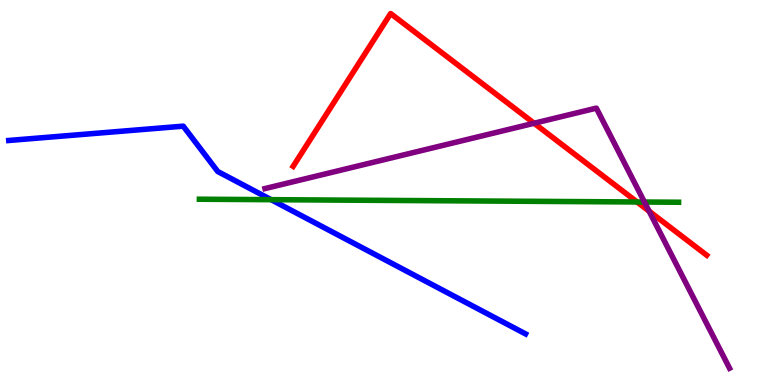[{'lines': ['blue', 'red'], 'intersections': []}, {'lines': ['green', 'red'], 'intersections': [{'x': 8.22, 'y': 4.75}]}, {'lines': ['purple', 'red'], 'intersections': [{'x': 6.89, 'y': 6.8}, {'x': 8.38, 'y': 4.51}]}, {'lines': ['blue', 'green'], 'intersections': [{'x': 3.5, 'y': 4.81}]}, {'lines': ['blue', 'purple'], 'intersections': []}, {'lines': ['green', 'purple'], 'intersections': [{'x': 8.32, 'y': 4.75}]}]